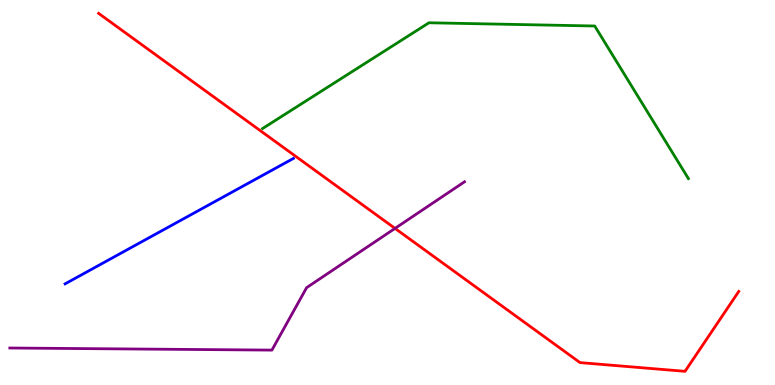[{'lines': ['blue', 'red'], 'intersections': []}, {'lines': ['green', 'red'], 'intersections': []}, {'lines': ['purple', 'red'], 'intersections': [{'x': 5.1, 'y': 4.07}]}, {'lines': ['blue', 'green'], 'intersections': []}, {'lines': ['blue', 'purple'], 'intersections': []}, {'lines': ['green', 'purple'], 'intersections': []}]